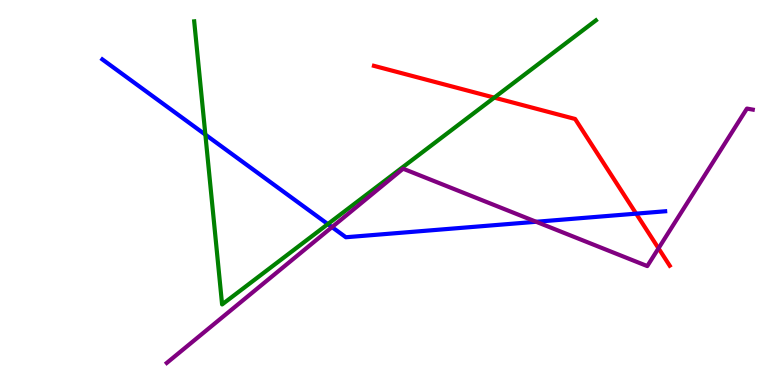[{'lines': ['blue', 'red'], 'intersections': [{'x': 8.21, 'y': 4.45}]}, {'lines': ['green', 'red'], 'intersections': [{'x': 6.38, 'y': 7.46}]}, {'lines': ['purple', 'red'], 'intersections': [{'x': 8.5, 'y': 3.55}]}, {'lines': ['blue', 'green'], 'intersections': [{'x': 2.65, 'y': 6.5}, {'x': 4.23, 'y': 4.18}]}, {'lines': ['blue', 'purple'], 'intersections': [{'x': 4.28, 'y': 4.1}, {'x': 6.92, 'y': 4.24}]}, {'lines': ['green', 'purple'], 'intersections': []}]